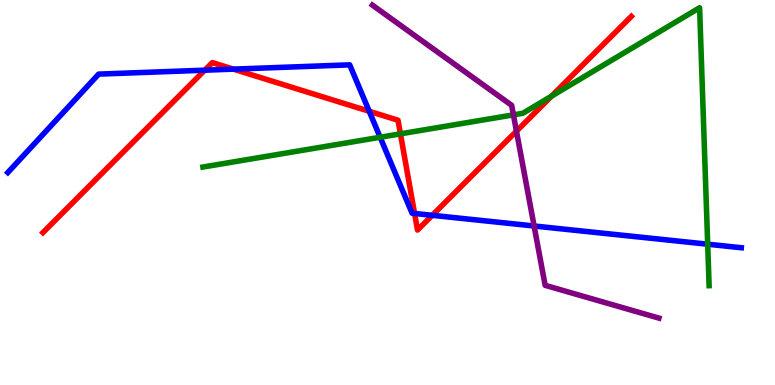[{'lines': ['blue', 'red'], 'intersections': [{'x': 2.64, 'y': 8.18}, {'x': 3.01, 'y': 8.2}, {'x': 4.76, 'y': 7.11}, {'x': 5.35, 'y': 4.46}, {'x': 5.58, 'y': 4.41}]}, {'lines': ['green', 'red'], 'intersections': [{'x': 5.17, 'y': 6.52}, {'x': 7.12, 'y': 7.5}]}, {'lines': ['purple', 'red'], 'intersections': [{'x': 6.66, 'y': 6.59}]}, {'lines': ['blue', 'green'], 'intersections': [{'x': 4.91, 'y': 6.43}, {'x': 9.13, 'y': 3.66}]}, {'lines': ['blue', 'purple'], 'intersections': [{'x': 6.89, 'y': 4.13}]}, {'lines': ['green', 'purple'], 'intersections': [{'x': 6.62, 'y': 7.02}]}]